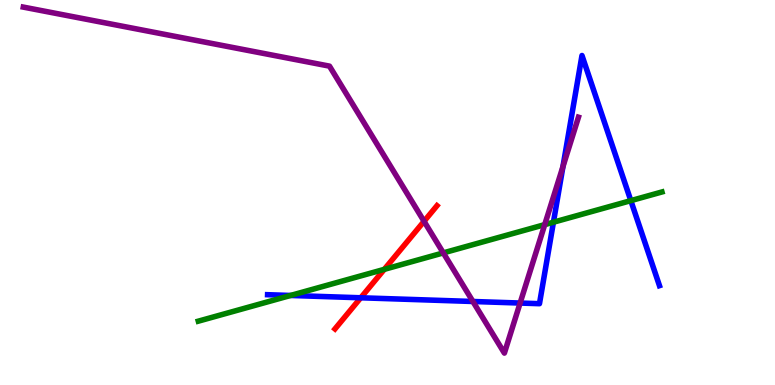[{'lines': ['blue', 'red'], 'intersections': [{'x': 4.65, 'y': 2.27}]}, {'lines': ['green', 'red'], 'intersections': [{'x': 4.96, 'y': 3.0}]}, {'lines': ['purple', 'red'], 'intersections': [{'x': 5.47, 'y': 4.25}]}, {'lines': ['blue', 'green'], 'intersections': [{'x': 3.75, 'y': 2.33}, {'x': 7.14, 'y': 4.23}, {'x': 8.14, 'y': 4.79}]}, {'lines': ['blue', 'purple'], 'intersections': [{'x': 6.1, 'y': 2.17}, {'x': 6.71, 'y': 2.13}, {'x': 7.26, 'y': 5.67}]}, {'lines': ['green', 'purple'], 'intersections': [{'x': 5.72, 'y': 3.43}, {'x': 7.03, 'y': 4.17}]}]